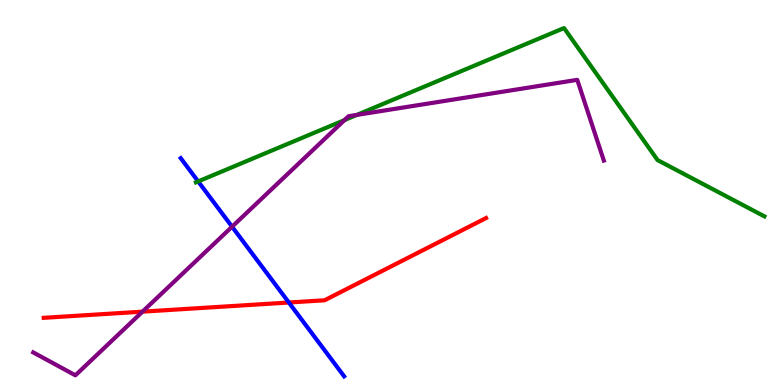[{'lines': ['blue', 'red'], 'intersections': [{'x': 3.73, 'y': 2.14}]}, {'lines': ['green', 'red'], 'intersections': []}, {'lines': ['purple', 'red'], 'intersections': [{'x': 1.84, 'y': 1.91}]}, {'lines': ['blue', 'green'], 'intersections': [{'x': 2.56, 'y': 5.29}]}, {'lines': ['blue', 'purple'], 'intersections': [{'x': 2.99, 'y': 4.11}]}, {'lines': ['green', 'purple'], 'intersections': [{'x': 4.44, 'y': 6.88}, {'x': 4.61, 'y': 7.02}]}]